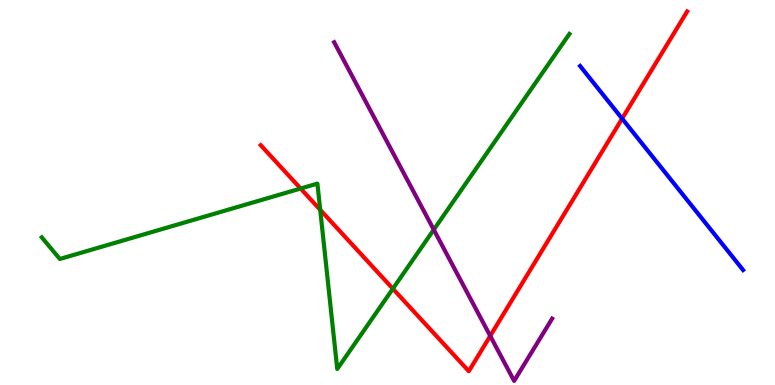[{'lines': ['blue', 'red'], 'intersections': [{'x': 8.03, 'y': 6.92}]}, {'lines': ['green', 'red'], 'intersections': [{'x': 3.88, 'y': 5.1}, {'x': 4.13, 'y': 4.55}, {'x': 5.07, 'y': 2.5}]}, {'lines': ['purple', 'red'], 'intersections': [{'x': 6.33, 'y': 1.27}]}, {'lines': ['blue', 'green'], 'intersections': []}, {'lines': ['blue', 'purple'], 'intersections': []}, {'lines': ['green', 'purple'], 'intersections': [{'x': 5.6, 'y': 4.03}]}]